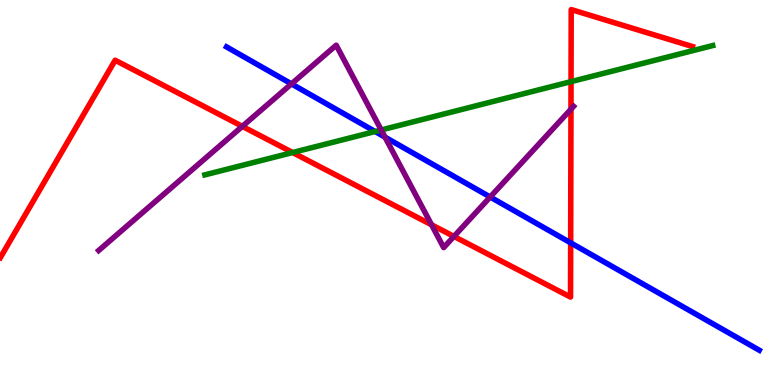[{'lines': ['blue', 'red'], 'intersections': [{'x': 7.36, 'y': 3.69}]}, {'lines': ['green', 'red'], 'intersections': [{'x': 3.78, 'y': 6.04}, {'x': 7.37, 'y': 7.88}]}, {'lines': ['purple', 'red'], 'intersections': [{'x': 3.13, 'y': 6.72}, {'x': 5.57, 'y': 4.16}, {'x': 5.86, 'y': 3.86}, {'x': 7.37, 'y': 7.16}]}, {'lines': ['blue', 'green'], 'intersections': [{'x': 4.84, 'y': 6.58}]}, {'lines': ['blue', 'purple'], 'intersections': [{'x': 3.76, 'y': 7.82}, {'x': 4.97, 'y': 6.44}, {'x': 6.32, 'y': 4.88}]}, {'lines': ['green', 'purple'], 'intersections': [{'x': 4.92, 'y': 6.62}]}]